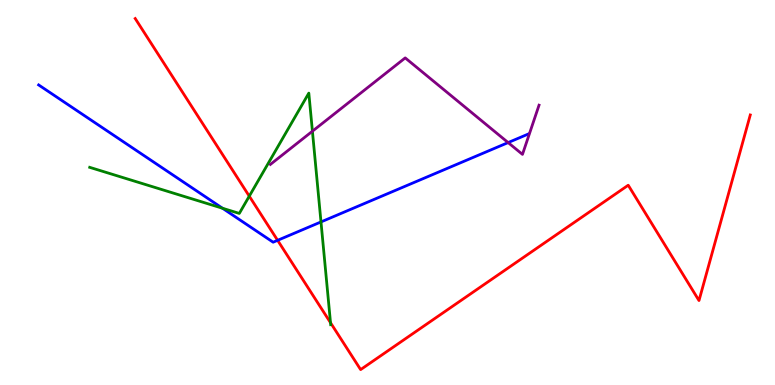[{'lines': ['blue', 'red'], 'intersections': [{'x': 3.58, 'y': 3.76}]}, {'lines': ['green', 'red'], 'intersections': [{'x': 3.22, 'y': 4.9}, {'x': 4.26, 'y': 1.62}]}, {'lines': ['purple', 'red'], 'intersections': []}, {'lines': ['blue', 'green'], 'intersections': [{'x': 2.87, 'y': 4.59}, {'x': 4.14, 'y': 4.24}]}, {'lines': ['blue', 'purple'], 'intersections': [{'x': 6.56, 'y': 6.3}]}, {'lines': ['green', 'purple'], 'intersections': [{'x': 4.03, 'y': 6.59}]}]